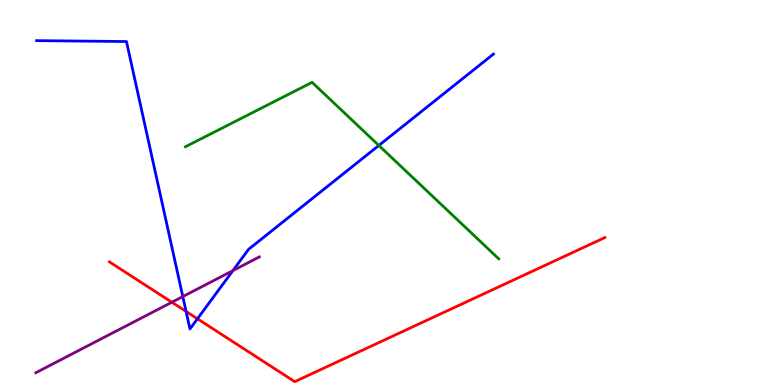[{'lines': ['blue', 'red'], 'intersections': [{'x': 2.4, 'y': 1.91}, {'x': 2.55, 'y': 1.72}]}, {'lines': ['green', 'red'], 'intersections': []}, {'lines': ['purple', 'red'], 'intersections': [{'x': 2.22, 'y': 2.15}]}, {'lines': ['blue', 'green'], 'intersections': [{'x': 4.89, 'y': 6.22}]}, {'lines': ['blue', 'purple'], 'intersections': [{'x': 2.36, 'y': 2.3}, {'x': 3.01, 'y': 2.97}]}, {'lines': ['green', 'purple'], 'intersections': []}]